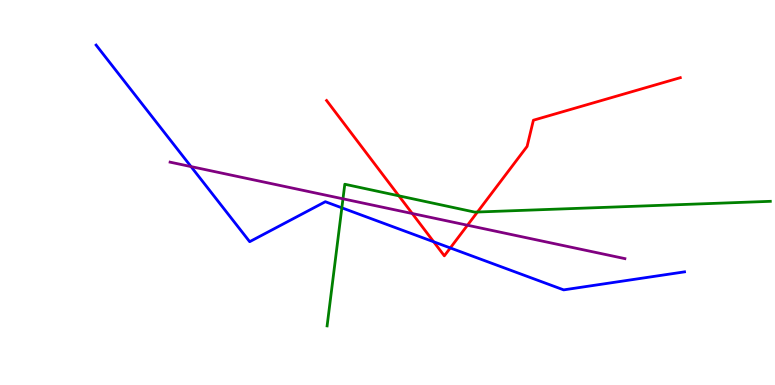[{'lines': ['blue', 'red'], 'intersections': [{'x': 5.6, 'y': 3.72}, {'x': 5.81, 'y': 3.56}]}, {'lines': ['green', 'red'], 'intersections': [{'x': 5.15, 'y': 4.91}, {'x': 6.16, 'y': 4.49}]}, {'lines': ['purple', 'red'], 'intersections': [{'x': 5.32, 'y': 4.45}, {'x': 6.03, 'y': 4.15}]}, {'lines': ['blue', 'green'], 'intersections': [{'x': 4.41, 'y': 4.6}]}, {'lines': ['blue', 'purple'], 'intersections': [{'x': 2.46, 'y': 5.67}]}, {'lines': ['green', 'purple'], 'intersections': [{'x': 4.43, 'y': 4.84}]}]